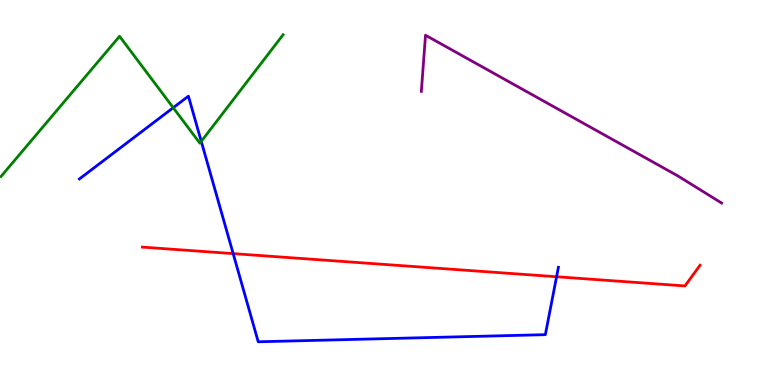[{'lines': ['blue', 'red'], 'intersections': [{'x': 3.01, 'y': 3.41}, {'x': 7.18, 'y': 2.81}]}, {'lines': ['green', 'red'], 'intersections': []}, {'lines': ['purple', 'red'], 'intersections': []}, {'lines': ['blue', 'green'], 'intersections': [{'x': 2.24, 'y': 7.2}, {'x': 2.6, 'y': 6.33}]}, {'lines': ['blue', 'purple'], 'intersections': []}, {'lines': ['green', 'purple'], 'intersections': []}]